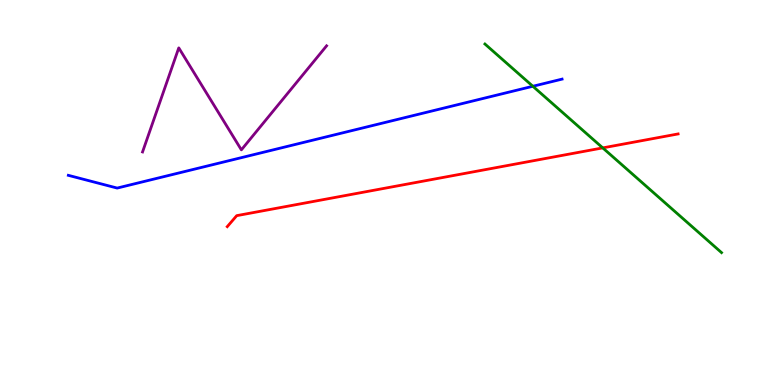[{'lines': ['blue', 'red'], 'intersections': []}, {'lines': ['green', 'red'], 'intersections': [{'x': 7.78, 'y': 6.16}]}, {'lines': ['purple', 'red'], 'intersections': []}, {'lines': ['blue', 'green'], 'intersections': [{'x': 6.88, 'y': 7.76}]}, {'lines': ['blue', 'purple'], 'intersections': []}, {'lines': ['green', 'purple'], 'intersections': []}]